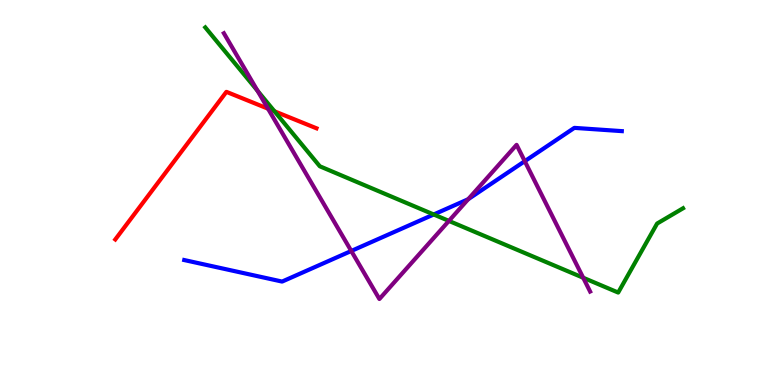[{'lines': ['blue', 'red'], 'intersections': []}, {'lines': ['green', 'red'], 'intersections': [{'x': 3.54, 'y': 7.11}]}, {'lines': ['purple', 'red'], 'intersections': [{'x': 3.46, 'y': 7.18}]}, {'lines': ['blue', 'green'], 'intersections': [{'x': 5.6, 'y': 4.43}]}, {'lines': ['blue', 'purple'], 'intersections': [{'x': 4.53, 'y': 3.48}, {'x': 6.04, 'y': 4.83}, {'x': 6.77, 'y': 5.81}]}, {'lines': ['green', 'purple'], 'intersections': [{'x': 3.32, 'y': 7.64}, {'x': 5.79, 'y': 4.26}, {'x': 7.53, 'y': 2.79}]}]